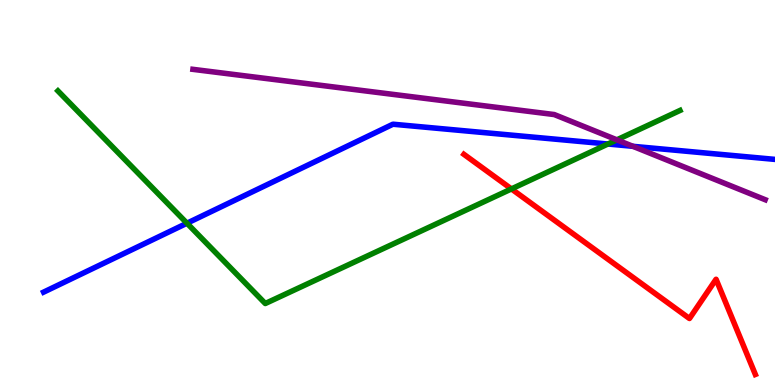[{'lines': ['blue', 'red'], 'intersections': []}, {'lines': ['green', 'red'], 'intersections': [{'x': 6.6, 'y': 5.09}]}, {'lines': ['purple', 'red'], 'intersections': []}, {'lines': ['blue', 'green'], 'intersections': [{'x': 2.41, 'y': 4.2}, {'x': 7.84, 'y': 6.26}]}, {'lines': ['blue', 'purple'], 'intersections': [{'x': 8.17, 'y': 6.2}]}, {'lines': ['green', 'purple'], 'intersections': [{'x': 7.96, 'y': 6.37}]}]